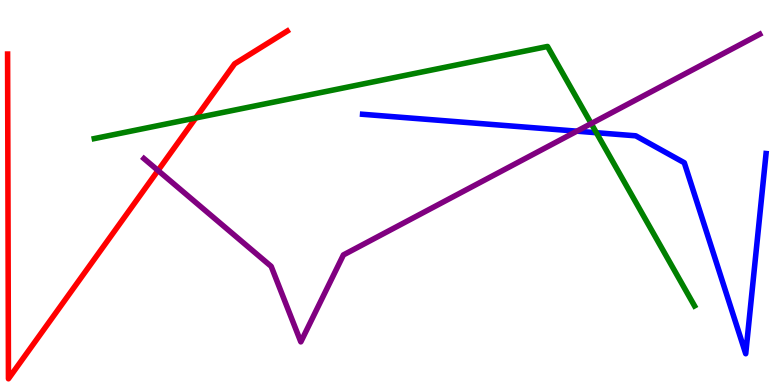[{'lines': ['blue', 'red'], 'intersections': []}, {'lines': ['green', 'red'], 'intersections': [{'x': 2.53, 'y': 6.94}]}, {'lines': ['purple', 'red'], 'intersections': [{'x': 2.04, 'y': 5.57}]}, {'lines': ['blue', 'green'], 'intersections': [{'x': 7.7, 'y': 6.55}]}, {'lines': ['blue', 'purple'], 'intersections': [{'x': 7.44, 'y': 6.59}]}, {'lines': ['green', 'purple'], 'intersections': [{'x': 7.63, 'y': 6.79}]}]